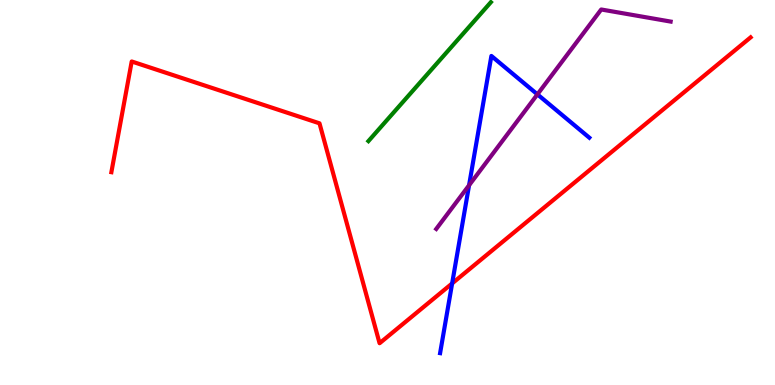[{'lines': ['blue', 'red'], 'intersections': [{'x': 5.83, 'y': 2.64}]}, {'lines': ['green', 'red'], 'intersections': []}, {'lines': ['purple', 'red'], 'intersections': []}, {'lines': ['blue', 'green'], 'intersections': []}, {'lines': ['blue', 'purple'], 'intersections': [{'x': 6.05, 'y': 5.19}, {'x': 6.93, 'y': 7.55}]}, {'lines': ['green', 'purple'], 'intersections': []}]